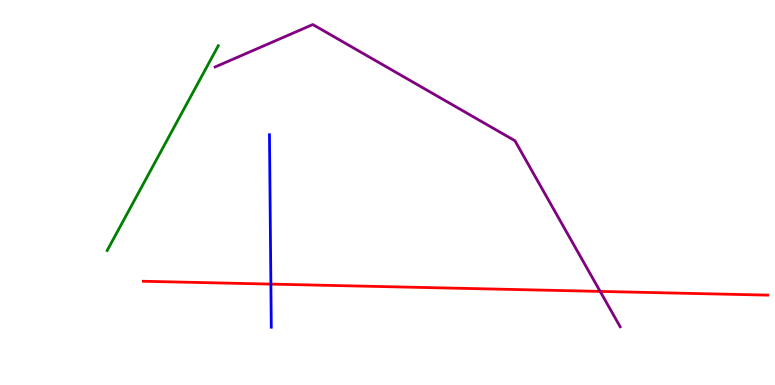[{'lines': ['blue', 'red'], 'intersections': [{'x': 3.5, 'y': 2.62}]}, {'lines': ['green', 'red'], 'intersections': []}, {'lines': ['purple', 'red'], 'intersections': [{'x': 7.74, 'y': 2.43}]}, {'lines': ['blue', 'green'], 'intersections': []}, {'lines': ['blue', 'purple'], 'intersections': []}, {'lines': ['green', 'purple'], 'intersections': []}]